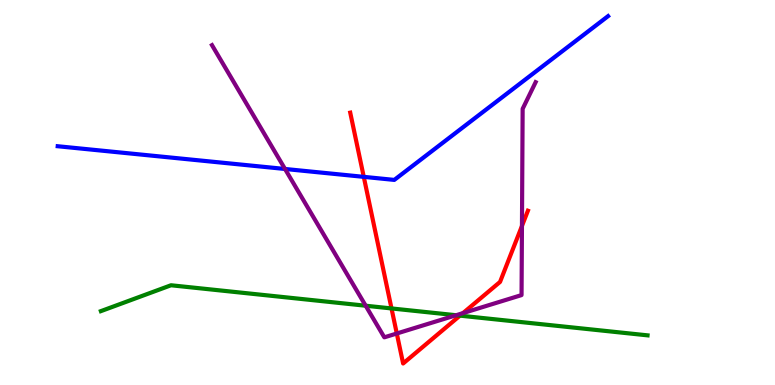[{'lines': ['blue', 'red'], 'intersections': [{'x': 4.69, 'y': 5.41}]}, {'lines': ['green', 'red'], 'intersections': [{'x': 5.05, 'y': 1.99}, {'x': 5.94, 'y': 1.8}]}, {'lines': ['purple', 'red'], 'intersections': [{'x': 5.12, 'y': 1.34}, {'x': 5.97, 'y': 1.87}, {'x': 6.73, 'y': 4.13}]}, {'lines': ['blue', 'green'], 'intersections': []}, {'lines': ['blue', 'purple'], 'intersections': [{'x': 3.68, 'y': 5.61}]}, {'lines': ['green', 'purple'], 'intersections': [{'x': 4.72, 'y': 2.06}, {'x': 5.89, 'y': 1.81}]}]